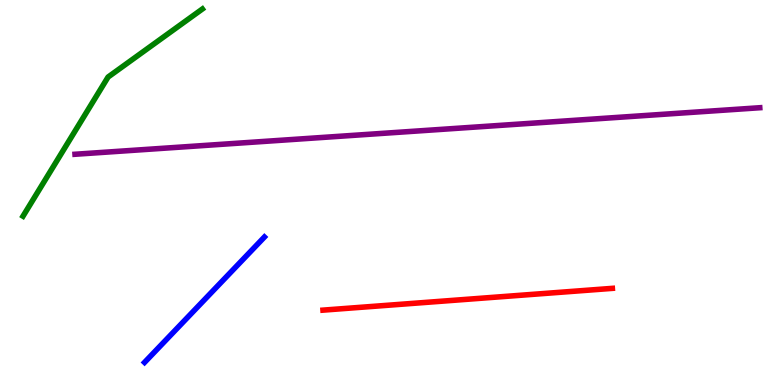[{'lines': ['blue', 'red'], 'intersections': []}, {'lines': ['green', 'red'], 'intersections': []}, {'lines': ['purple', 'red'], 'intersections': []}, {'lines': ['blue', 'green'], 'intersections': []}, {'lines': ['blue', 'purple'], 'intersections': []}, {'lines': ['green', 'purple'], 'intersections': []}]